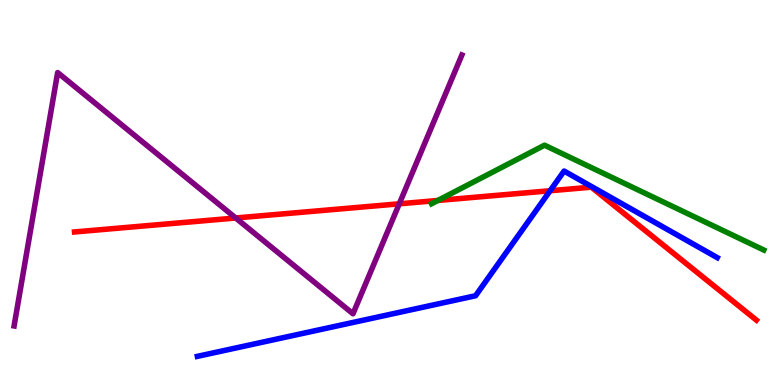[{'lines': ['blue', 'red'], 'intersections': [{'x': 7.1, 'y': 5.05}]}, {'lines': ['green', 'red'], 'intersections': [{'x': 5.65, 'y': 4.79}]}, {'lines': ['purple', 'red'], 'intersections': [{'x': 3.04, 'y': 4.34}, {'x': 5.15, 'y': 4.71}]}, {'lines': ['blue', 'green'], 'intersections': []}, {'lines': ['blue', 'purple'], 'intersections': []}, {'lines': ['green', 'purple'], 'intersections': []}]